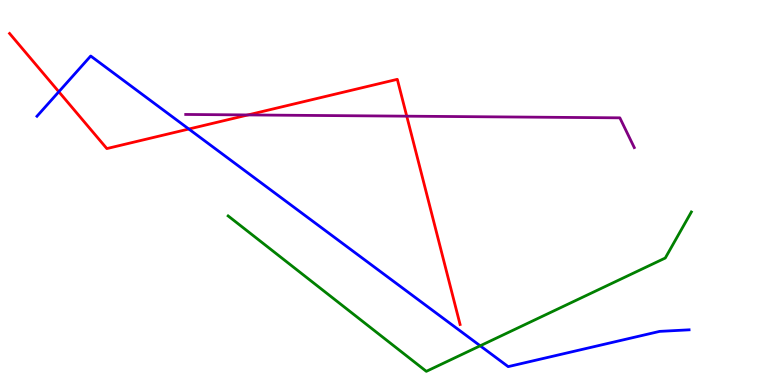[{'lines': ['blue', 'red'], 'intersections': [{'x': 0.759, 'y': 7.62}, {'x': 2.44, 'y': 6.65}]}, {'lines': ['green', 'red'], 'intersections': []}, {'lines': ['purple', 'red'], 'intersections': [{'x': 3.2, 'y': 7.01}, {'x': 5.25, 'y': 6.98}]}, {'lines': ['blue', 'green'], 'intersections': [{'x': 6.2, 'y': 1.02}]}, {'lines': ['blue', 'purple'], 'intersections': []}, {'lines': ['green', 'purple'], 'intersections': []}]